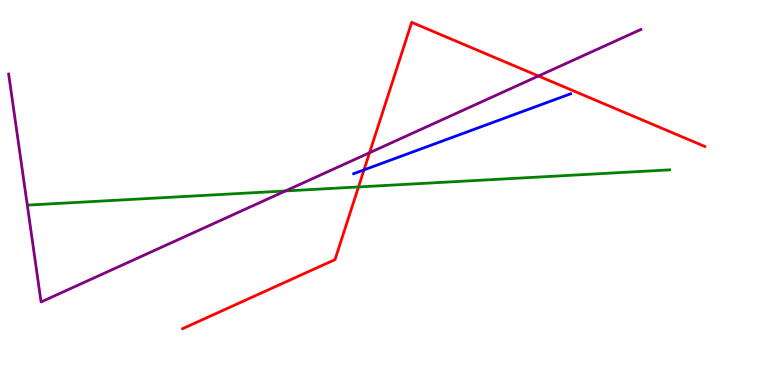[{'lines': ['blue', 'red'], 'intersections': [{'x': 4.7, 'y': 5.59}]}, {'lines': ['green', 'red'], 'intersections': [{'x': 4.63, 'y': 5.14}]}, {'lines': ['purple', 'red'], 'intersections': [{'x': 4.77, 'y': 6.03}, {'x': 6.95, 'y': 8.03}]}, {'lines': ['blue', 'green'], 'intersections': []}, {'lines': ['blue', 'purple'], 'intersections': []}, {'lines': ['green', 'purple'], 'intersections': [{'x': 3.68, 'y': 5.04}]}]